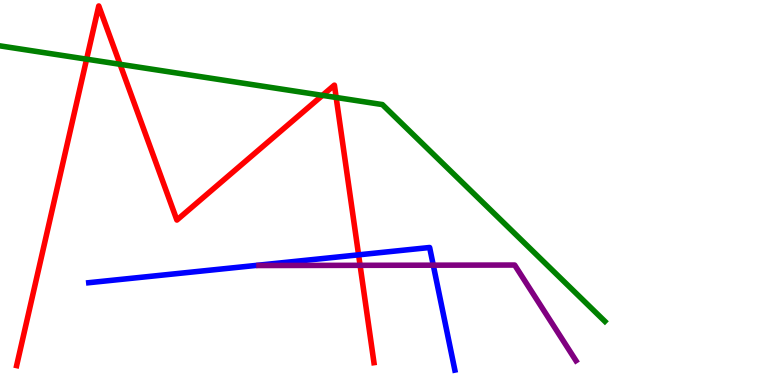[{'lines': ['blue', 'red'], 'intersections': [{'x': 4.63, 'y': 3.38}]}, {'lines': ['green', 'red'], 'intersections': [{'x': 1.12, 'y': 8.46}, {'x': 1.55, 'y': 8.33}, {'x': 4.16, 'y': 7.52}, {'x': 4.34, 'y': 7.47}]}, {'lines': ['purple', 'red'], 'intersections': [{'x': 4.65, 'y': 3.11}]}, {'lines': ['blue', 'green'], 'intersections': []}, {'lines': ['blue', 'purple'], 'intersections': [{'x': 5.59, 'y': 3.11}]}, {'lines': ['green', 'purple'], 'intersections': []}]